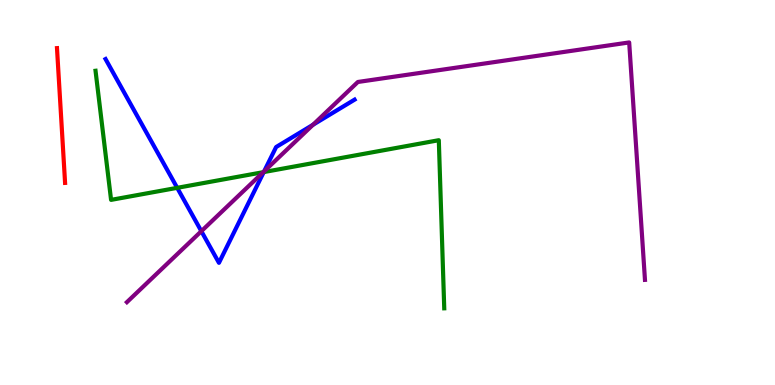[{'lines': ['blue', 'red'], 'intersections': []}, {'lines': ['green', 'red'], 'intersections': []}, {'lines': ['purple', 'red'], 'intersections': []}, {'lines': ['blue', 'green'], 'intersections': [{'x': 2.29, 'y': 5.12}, {'x': 3.4, 'y': 5.53}]}, {'lines': ['blue', 'purple'], 'intersections': [{'x': 2.6, 'y': 3.99}, {'x': 3.41, 'y': 5.55}, {'x': 4.04, 'y': 6.76}]}, {'lines': ['green', 'purple'], 'intersections': [{'x': 3.4, 'y': 5.53}]}]